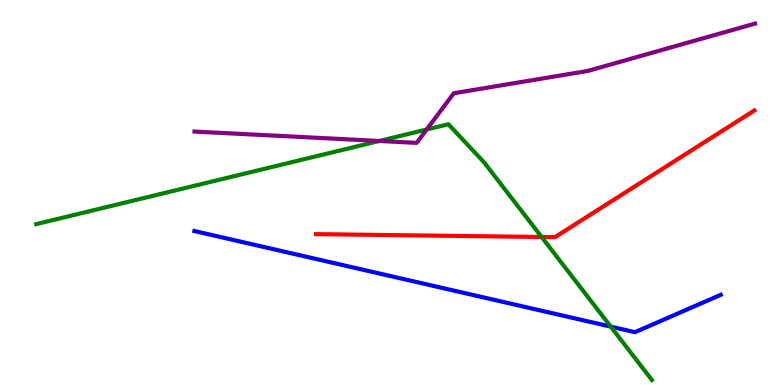[{'lines': ['blue', 'red'], 'intersections': []}, {'lines': ['green', 'red'], 'intersections': [{'x': 6.99, 'y': 3.84}]}, {'lines': ['purple', 'red'], 'intersections': []}, {'lines': ['blue', 'green'], 'intersections': [{'x': 7.88, 'y': 1.52}]}, {'lines': ['blue', 'purple'], 'intersections': []}, {'lines': ['green', 'purple'], 'intersections': [{'x': 4.89, 'y': 6.34}, {'x': 5.51, 'y': 6.64}]}]